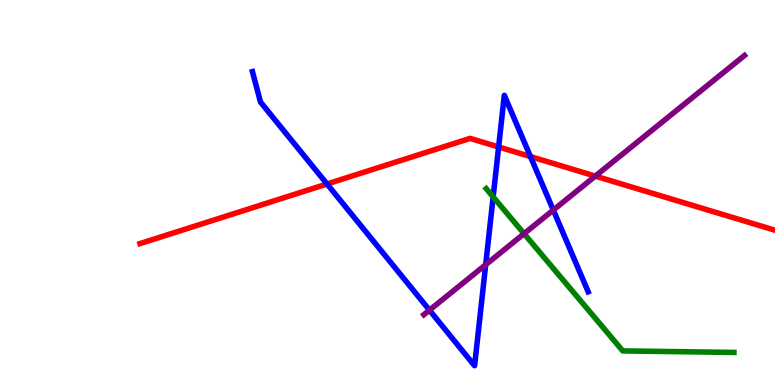[{'lines': ['blue', 'red'], 'intersections': [{'x': 4.22, 'y': 5.22}, {'x': 6.43, 'y': 6.18}, {'x': 6.84, 'y': 5.93}]}, {'lines': ['green', 'red'], 'intersections': []}, {'lines': ['purple', 'red'], 'intersections': [{'x': 7.68, 'y': 5.43}]}, {'lines': ['blue', 'green'], 'intersections': [{'x': 6.36, 'y': 4.89}]}, {'lines': ['blue', 'purple'], 'intersections': [{'x': 5.54, 'y': 1.94}, {'x': 6.27, 'y': 3.12}, {'x': 7.14, 'y': 4.54}]}, {'lines': ['green', 'purple'], 'intersections': [{'x': 6.76, 'y': 3.93}]}]